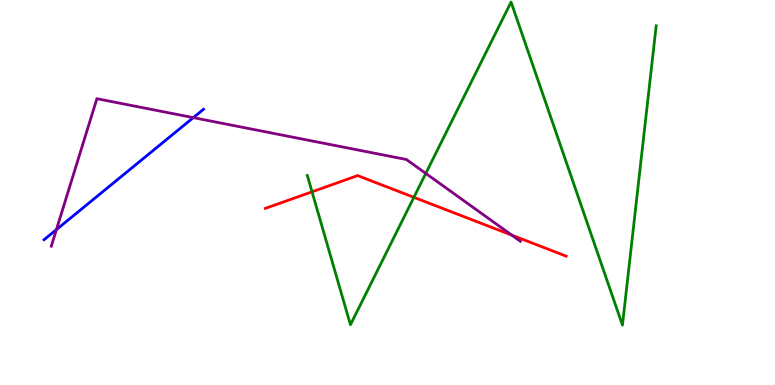[{'lines': ['blue', 'red'], 'intersections': []}, {'lines': ['green', 'red'], 'intersections': [{'x': 4.03, 'y': 5.02}, {'x': 5.34, 'y': 4.87}]}, {'lines': ['purple', 'red'], 'intersections': [{'x': 6.6, 'y': 3.89}]}, {'lines': ['blue', 'green'], 'intersections': []}, {'lines': ['blue', 'purple'], 'intersections': [{'x': 0.728, 'y': 4.04}, {'x': 2.49, 'y': 6.94}]}, {'lines': ['green', 'purple'], 'intersections': [{'x': 5.49, 'y': 5.5}]}]